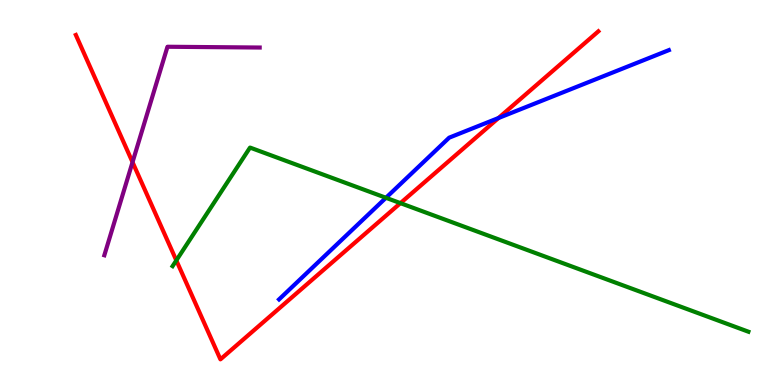[{'lines': ['blue', 'red'], 'intersections': [{'x': 6.43, 'y': 6.93}]}, {'lines': ['green', 'red'], 'intersections': [{'x': 2.28, 'y': 3.24}, {'x': 5.17, 'y': 4.72}]}, {'lines': ['purple', 'red'], 'intersections': [{'x': 1.71, 'y': 5.79}]}, {'lines': ['blue', 'green'], 'intersections': [{'x': 4.98, 'y': 4.86}]}, {'lines': ['blue', 'purple'], 'intersections': []}, {'lines': ['green', 'purple'], 'intersections': []}]